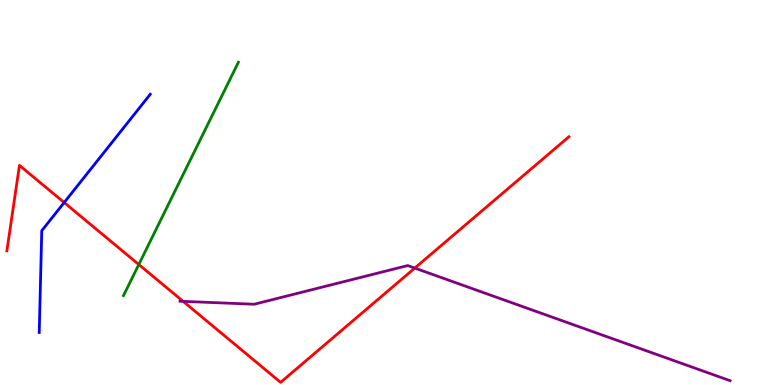[{'lines': ['blue', 'red'], 'intersections': [{'x': 0.828, 'y': 4.74}]}, {'lines': ['green', 'red'], 'intersections': [{'x': 1.79, 'y': 3.13}]}, {'lines': ['purple', 'red'], 'intersections': [{'x': 2.36, 'y': 2.17}, {'x': 5.35, 'y': 3.04}]}, {'lines': ['blue', 'green'], 'intersections': []}, {'lines': ['blue', 'purple'], 'intersections': []}, {'lines': ['green', 'purple'], 'intersections': []}]